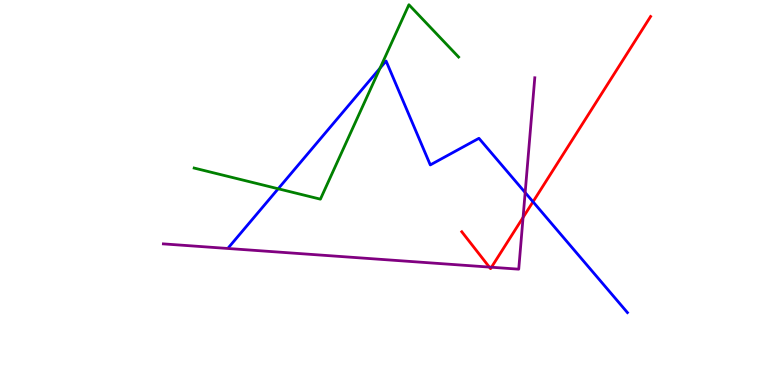[{'lines': ['blue', 'red'], 'intersections': [{'x': 6.88, 'y': 4.76}]}, {'lines': ['green', 'red'], 'intersections': []}, {'lines': ['purple', 'red'], 'intersections': [{'x': 6.31, 'y': 3.06}, {'x': 6.34, 'y': 3.06}, {'x': 6.75, 'y': 4.35}]}, {'lines': ['blue', 'green'], 'intersections': [{'x': 3.59, 'y': 5.1}, {'x': 4.9, 'y': 8.23}]}, {'lines': ['blue', 'purple'], 'intersections': [{'x': 6.78, 'y': 5.0}]}, {'lines': ['green', 'purple'], 'intersections': []}]